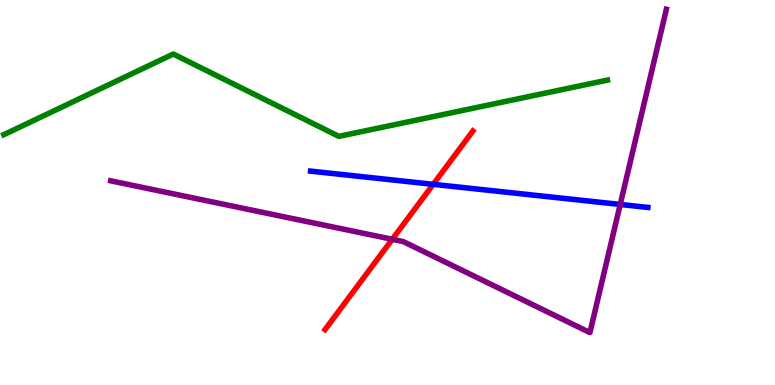[{'lines': ['blue', 'red'], 'intersections': [{'x': 5.59, 'y': 5.21}]}, {'lines': ['green', 'red'], 'intersections': []}, {'lines': ['purple', 'red'], 'intersections': [{'x': 5.06, 'y': 3.78}]}, {'lines': ['blue', 'green'], 'intersections': []}, {'lines': ['blue', 'purple'], 'intersections': [{'x': 8.0, 'y': 4.69}]}, {'lines': ['green', 'purple'], 'intersections': []}]